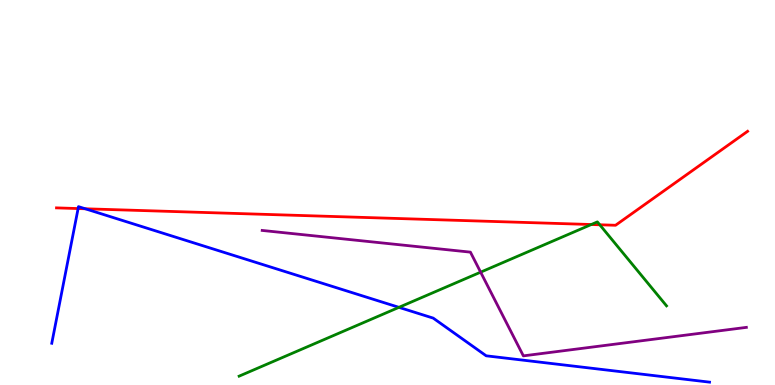[{'lines': ['blue', 'red'], 'intersections': [{'x': 1.01, 'y': 4.58}, {'x': 1.1, 'y': 4.58}]}, {'lines': ['green', 'red'], 'intersections': [{'x': 7.63, 'y': 4.17}, {'x': 7.74, 'y': 4.16}]}, {'lines': ['purple', 'red'], 'intersections': []}, {'lines': ['blue', 'green'], 'intersections': [{'x': 5.15, 'y': 2.02}]}, {'lines': ['blue', 'purple'], 'intersections': []}, {'lines': ['green', 'purple'], 'intersections': [{'x': 6.2, 'y': 2.93}]}]